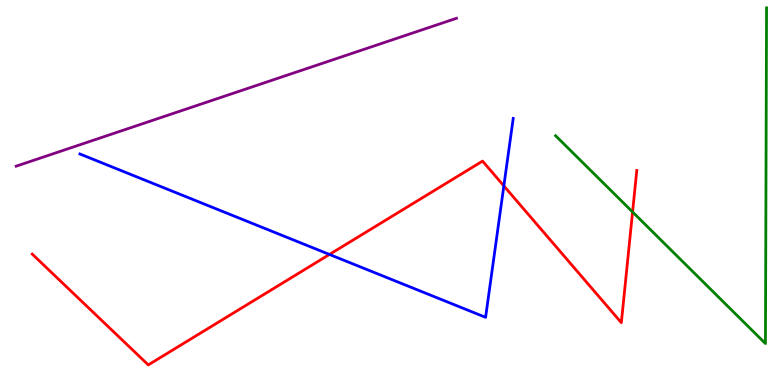[{'lines': ['blue', 'red'], 'intersections': [{'x': 4.25, 'y': 3.39}, {'x': 6.5, 'y': 5.17}]}, {'lines': ['green', 'red'], 'intersections': [{'x': 8.16, 'y': 4.49}]}, {'lines': ['purple', 'red'], 'intersections': []}, {'lines': ['blue', 'green'], 'intersections': []}, {'lines': ['blue', 'purple'], 'intersections': []}, {'lines': ['green', 'purple'], 'intersections': []}]